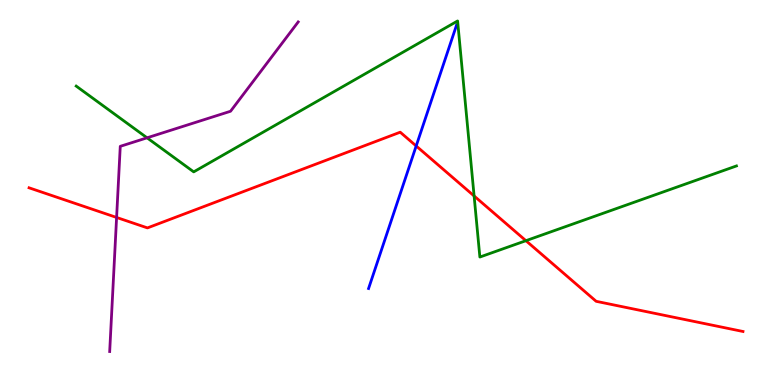[{'lines': ['blue', 'red'], 'intersections': [{'x': 5.37, 'y': 6.21}]}, {'lines': ['green', 'red'], 'intersections': [{'x': 6.12, 'y': 4.91}, {'x': 6.79, 'y': 3.75}]}, {'lines': ['purple', 'red'], 'intersections': [{'x': 1.5, 'y': 4.35}]}, {'lines': ['blue', 'green'], 'intersections': []}, {'lines': ['blue', 'purple'], 'intersections': []}, {'lines': ['green', 'purple'], 'intersections': [{'x': 1.9, 'y': 6.42}]}]